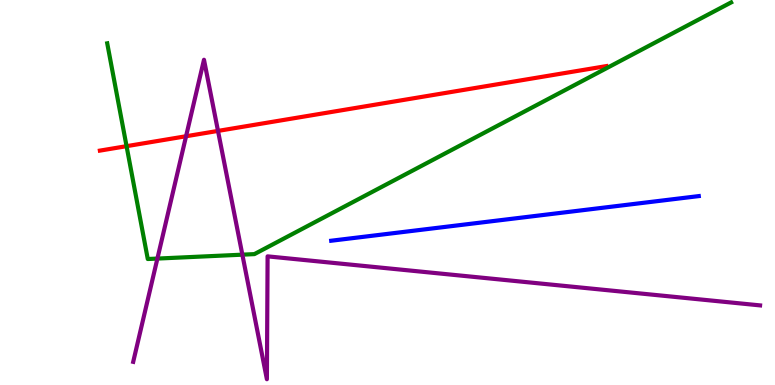[{'lines': ['blue', 'red'], 'intersections': []}, {'lines': ['green', 'red'], 'intersections': [{'x': 1.63, 'y': 6.2}]}, {'lines': ['purple', 'red'], 'intersections': [{'x': 2.4, 'y': 6.46}, {'x': 2.81, 'y': 6.6}]}, {'lines': ['blue', 'green'], 'intersections': []}, {'lines': ['blue', 'purple'], 'intersections': []}, {'lines': ['green', 'purple'], 'intersections': [{'x': 2.03, 'y': 3.28}, {'x': 3.13, 'y': 3.39}]}]